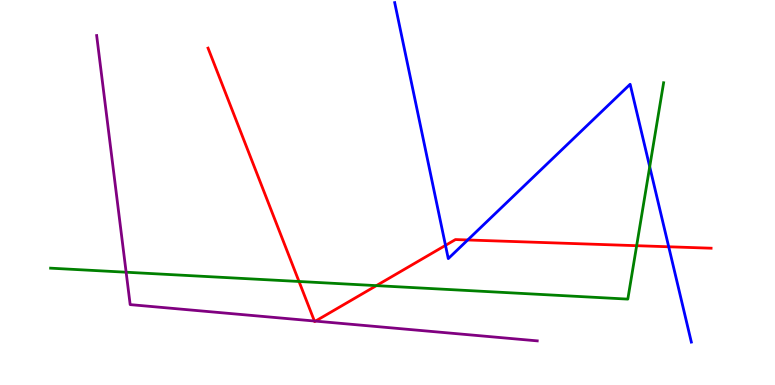[{'lines': ['blue', 'red'], 'intersections': [{'x': 5.75, 'y': 3.63}, {'x': 6.04, 'y': 3.77}, {'x': 8.63, 'y': 3.59}]}, {'lines': ['green', 'red'], 'intersections': [{'x': 3.86, 'y': 2.69}, {'x': 4.86, 'y': 2.58}, {'x': 8.21, 'y': 3.62}]}, {'lines': ['purple', 'red'], 'intersections': [{'x': 4.06, 'y': 1.66}, {'x': 4.07, 'y': 1.66}]}, {'lines': ['blue', 'green'], 'intersections': [{'x': 8.38, 'y': 5.67}]}, {'lines': ['blue', 'purple'], 'intersections': []}, {'lines': ['green', 'purple'], 'intersections': [{'x': 1.63, 'y': 2.93}]}]